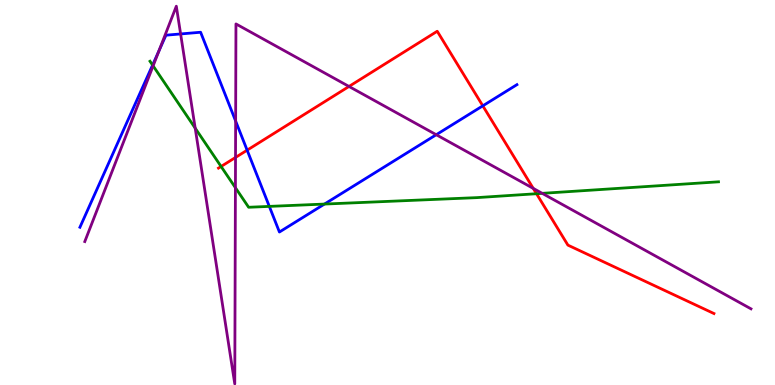[{'lines': ['blue', 'red'], 'intersections': [{'x': 3.19, 'y': 6.1}, {'x': 6.23, 'y': 7.25}]}, {'lines': ['green', 'red'], 'intersections': [{'x': 2.85, 'y': 5.68}, {'x': 6.92, 'y': 4.97}]}, {'lines': ['purple', 'red'], 'intersections': [{'x': 3.04, 'y': 5.91}, {'x': 4.5, 'y': 7.75}, {'x': 6.88, 'y': 5.11}]}, {'lines': ['blue', 'green'], 'intersections': [{'x': 1.97, 'y': 8.31}, {'x': 3.48, 'y': 4.64}, {'x': 4.19, 'y': 4.7}]}, {'lines': ['blue', 'purple'], 'intersections': [{'x': 2.05, 'y': 8.68}, {'x': 2.33, 'y': 9.12}, {'x': 3.04, 'y': 6.86}, {'x': 5.63, 'y': 6.5}]}, {'lines': ['green', 'purple'], 'intersections': [{'x': 1.98, 'y': 8.29}, {'x': 2.52, 'y': 6.67}, {'x': 3.04, 'y': 5.12}, {'x': 7.0, 'y': 4.98}]}]